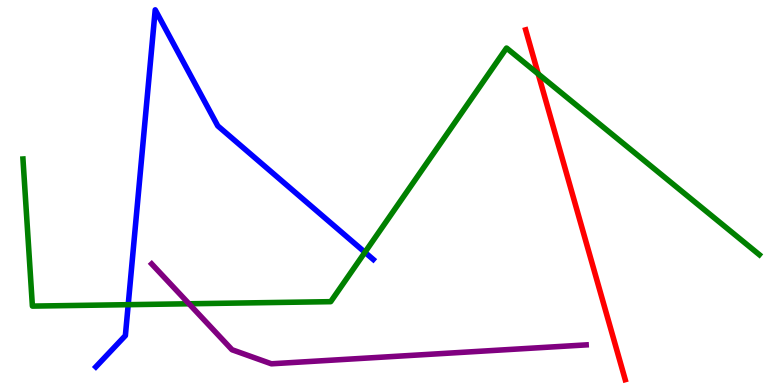[{'lines': ['blue', 'red'], 'intersections': []}, {'lines': ['green', 'red'], 'intersections': [{'x': 6.94, 'y': 8.08}]}, {'lines': ['purple', 'red'], 'intersections': []}, {'lines': ['blue', 'green'], 'intersections': [{'x': 1.65, 'y': 2.09}, {'x': 4.71, 'y': 3.45}]}, {'lines': ['blue', 'purple'], 'intersections': []}, {'lines': ['green', 'purple'], 'intersections': [{'x': 2.44, 'y': 2.11}]}]